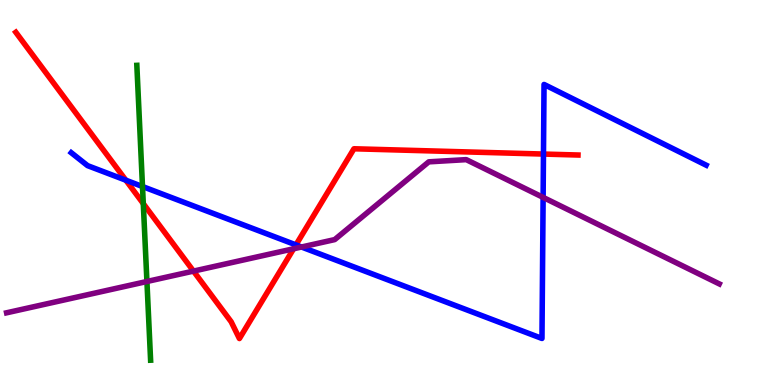[{'lines': ['blue', 'red'], 'intersections': [{'x': 1.62, 'y': 5.32}, {'x': 3.82, 'y': 3.64}, {'x': 7.01, 'y': 6.0}]}, {'lines': ['green', 'red'], 'intersections': [{'x': 1.85, 'y': 4.71}]}, {'lines': ['purple', 'red'], 'intersections': [{'x': 2.5, 'y': 2.96}, {'x': 3.79, 'y': 3.54}]}, {'lines': ['blue', 'green'], 'intersections': [{'x': 1.84, 'y': 5.16}]}, {'lines': ['blue', 'purple'], 'intersections': [{'x': 3.89, 'y': 3.58}, {'x': 7.01, 'y': 4.87}]}, {'lines': ['green', 'purple'], 'intersections': [{'x': 1.9, 'y': 2.69}]}]